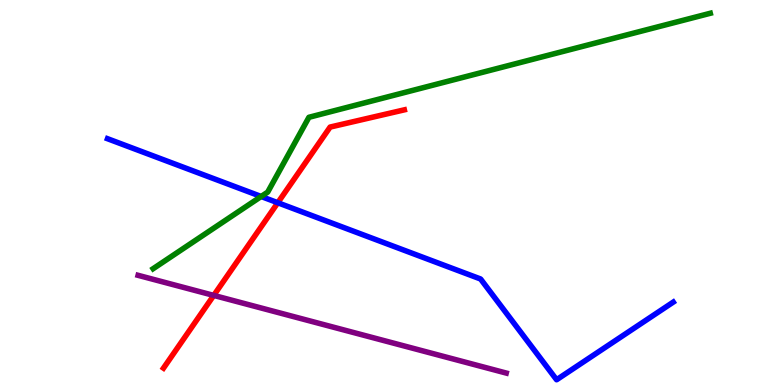[{'lines': ['blue', 'red'], 'intersections': [{'x': 3.58, 'y': 4.73}]}, {'lines': ['green', 'red'], 'intersections': []}, {'lines': ['purple', 'red'], 'intersections': [{'x': 2.76, 'y': 2.33}]}, {'lines': ['blue', 'green'], 'intersections': [{'x': 3.37, 'y': 4.9}]}, {'lines': ['blue', 'purple'], 'intersections': []}, {'lines': ['green', 'purple'], 'intersections': []}]